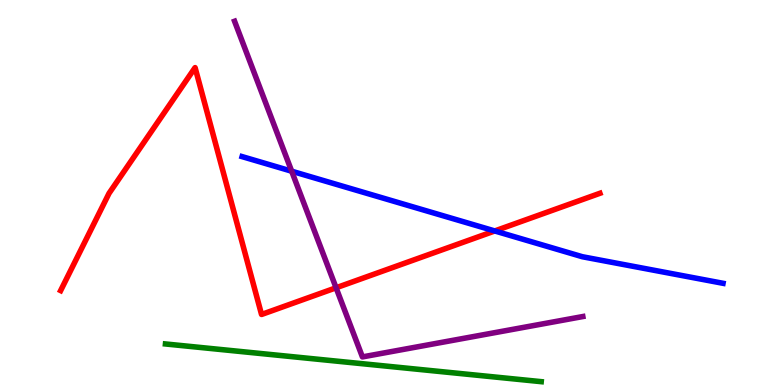[{'lines': ['blue', 'red'], 'intersections': [{'x': 6.38, 'y': 4.0}]}, {'lines': ['green', 'red'], 'intersections': []}, {'lines': ['purple', 'red'], 'intersections': [{'x': 4.34, 'y': 2.53}]}, {'lines': ['blue', 'green'], 'intersections': []}, {'lines': ['blue', 'purple'], 'intersections': [{'x': 3.76, 'y': 5.55}]}, {'lines': ['green', 'purple'], 'intersections': []}]